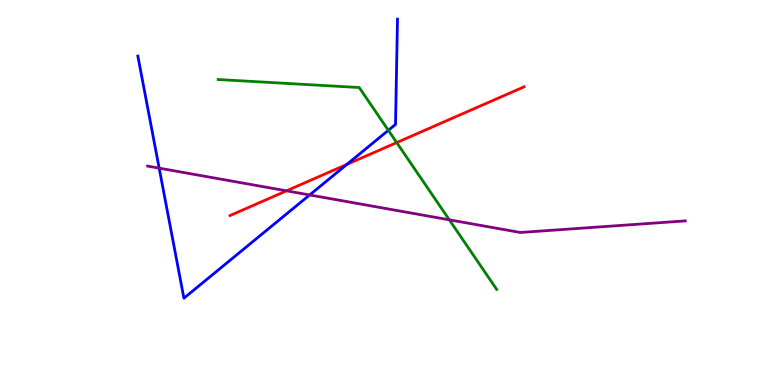[{'lines': ['blue', 'red'], 'intersections': [{'x': 4.48, 'y': 5.73}]}, {'lines': ['green', 'red'], 'intersections': [{'x': 5.12, 'y': 6.3}]}, {'lines': ['purple', 'red'], 'intersections': [{'x': 3.7, 'y': 5.04}]}, {'lines': ['blue', 'green'], 'intersections': [{'x': 5.01, 'y': 6.61}]}, {'lines': ['blue', 'purple'], 'intersections': [{'x': 2.05, 'y': 5.63}, {'x': 4.0, 'y': 4.94}]}, {'lines': ['green', 'purple'], 'intersections': [{'x': 5.8, 'y': 4.29}]}]